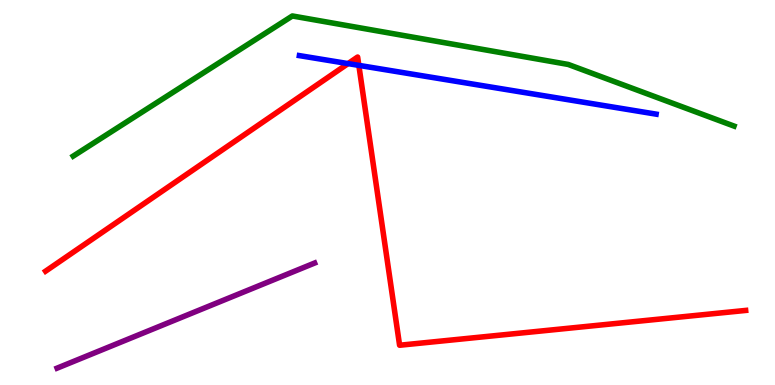[{'lines': ['blue', 'red'], 'intersections': [{'x': 4.49, 'y': 8.35}, {'x': 4.63, 'y': 8.3}]}, {'lines': ['green', 'red'], 'intersections': []}, {'lines': ['purple', 'red'], 'intersections': []}, {'lines': ['blue', 'green'], 'intersections': []}, {'lines': ['blue', 'purple'], 'intersections': []}, {'lines': ['green', 'purple'], 'intersections': []}]